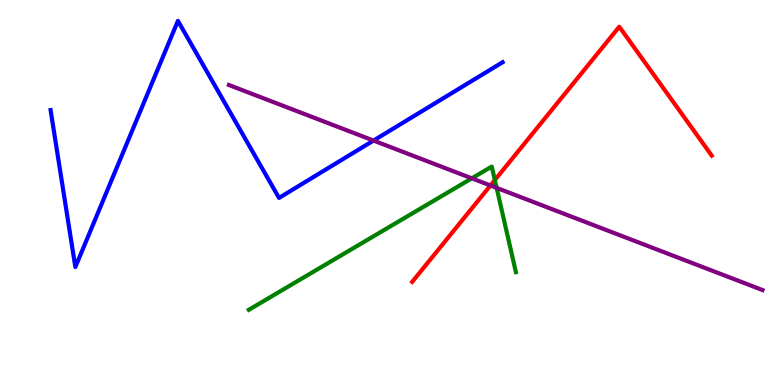[{'lines': ['blue', 'red'], 'intersections': []}, {'lines': ['green', 'red'], 'intersections': [{'x': 6.39, 'y': 5.32}]}, {'lines': ['purple', 'red'], 'intersections': [{'x': 6.33, 'y': 5.18}]}, {'lines': ['blue', 'green'], 'intersections': []}, {'lines': ['blue', 'purple'], 'intersections': [{'x': 4.82, 'y': 6.35}]}, {'lines': ['green', 'purple'], 'intersections': [{'x': 6.09, 'y': 5.37}, {'x': 6.41, 'y': 5.12}]}]